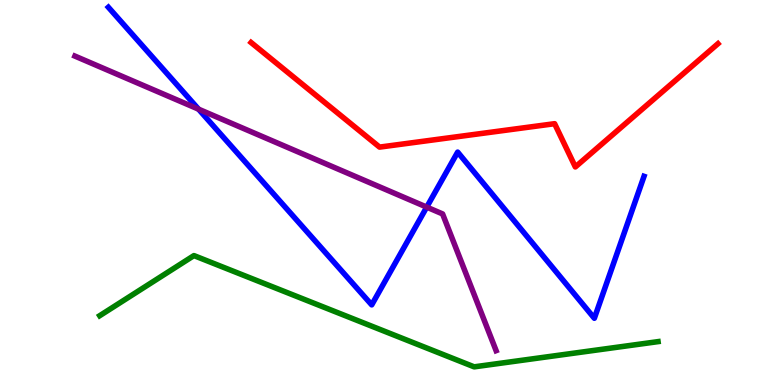[{'lines': ['blue', 'red'], 'intersections': []}, {'lines': ['green', 'red'], 'intersections': []}, {'lines': ['purple', 'red'], 'intersections': []}, {'lines': ['blue', 'green'], 'intersections': []}, {'lines': ['blue', 'purple'], 'intersections': [{'x': 2.56, 'y': 7.16}, {'x': 5.51, 'y': 4.62}]}, {'lines': ['green', 'purple'], 'intersections': []}]